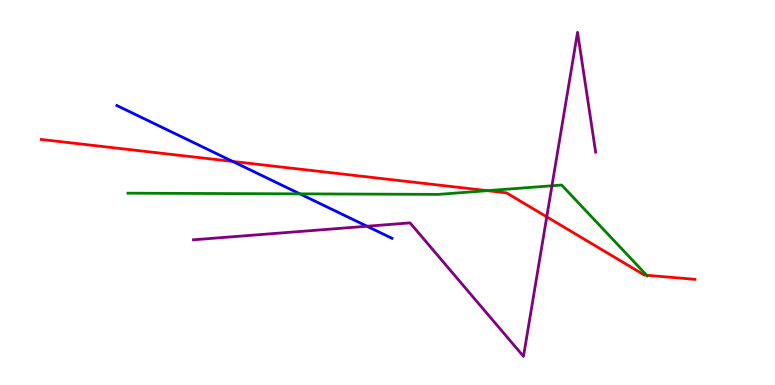[{'lines': ['blue', 'red'], 'intersections': [{'x': 3.0, 'y': 5.81}]}, {'lines': ['green', 'red'], 'intersections': [{'x': 6.29, 'y': 5.05}, {'x': 8.34, 'y': 2.85}]}, {'lines': ['purple', 'red'], 'intersections': [{'x': 7.05, 'y': 4.37}]}, {'lines': ['blue', 'green'], 'intersections': [{'x': 3.87, 'y': 4.96}]}, {'lines': ['blue', 'purple'], 'intersections': [{'x': 4.74, 'y': 4.12}]}, {'lines': ['green', 'purple'], 'intersections': [{'x': 7.12, 'y': 5.17}]}]